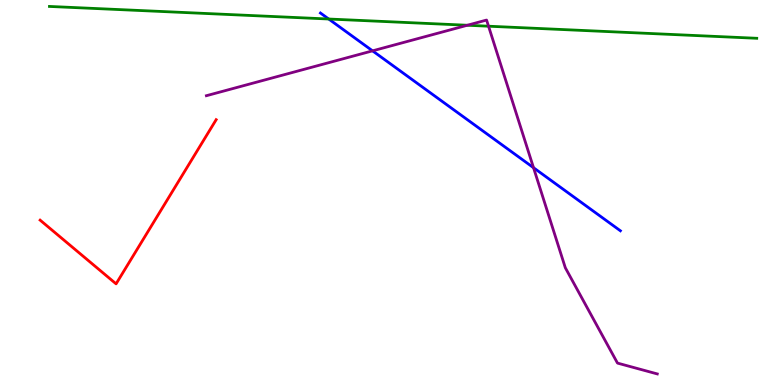[{'lines': ['blue', 'red'], 'intersections': []}, {'lines': ['green', 'red'], 'intersections': []}, {'lines': ['purple', 'red'], 'intersections': []}, {'lines': ['blue', 'green'], 'intersections': [{'x': 4.24, 'y': 9.51}]}, {'lines': ['blue', 'purple'], 'intersections': [{'x': 4.81, 'y': 8.68}, {'x': 6.88, 'y': 5.64}]}, {'lines': ['green', 'purple'], 'intersections': [{'x': 6.03, 'y': 9.34}, {'x': 6.3, 'y': 9.32}]}]